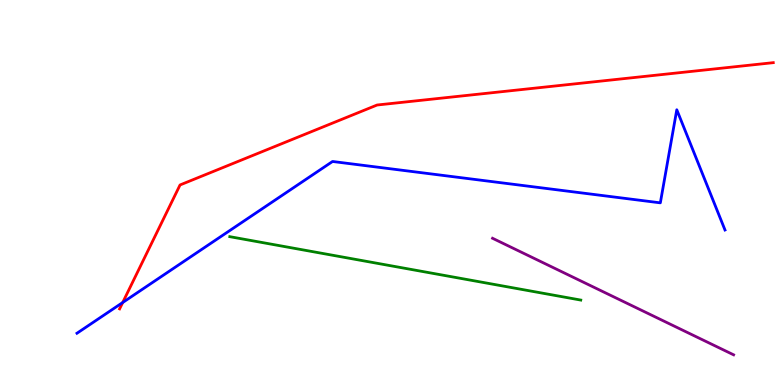[{'lines': ['blue', 'red'], 'intersections': [{'x': 1.58, 'y': 2.14}]}, {'lines': ['green', 'red'], 'intersections': []}, {'lines': ['purple', 'red'], 'intersections': []}, {'lines': ['blue', 'green'], 'intersections': []}, {'lines': ['blue', 'purple'], 'intersections': []}, {'lines': ['green', 'purple'], 'intersections': []}]